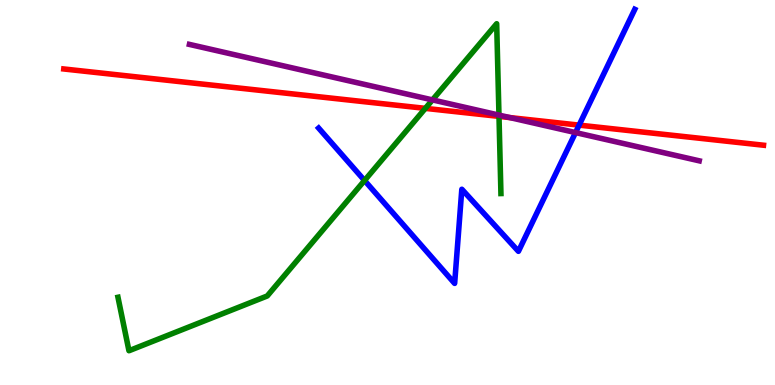[{'lines': ['blue', 'red'], 'intersections': [{'x': 7.47, 'y': 6.75}]}, {'lines': ['green', 'red'], 'intersections': [{'x': 5.49, 'y': 7.19}, {'x': 6.44, 'y': 6.98}]}, {'lines': ['purple', 'red'], 'intersections': [{'x': 6.58, 'y': 6.95}]}, {'lines': ['blue', 'green'], 'intersections': [{'x': 4.7, 'y': 5.31}]}, {'lines': ['blue', 'purple'], 'intersections': [{'x': 7.43, 'y': 6.56}]}, {'lines': ['green', 'purple'], 'intersections': [{'x': 5.58, 'y': 7.41}, {'x': 6.44, 'y': 7.01}]}]